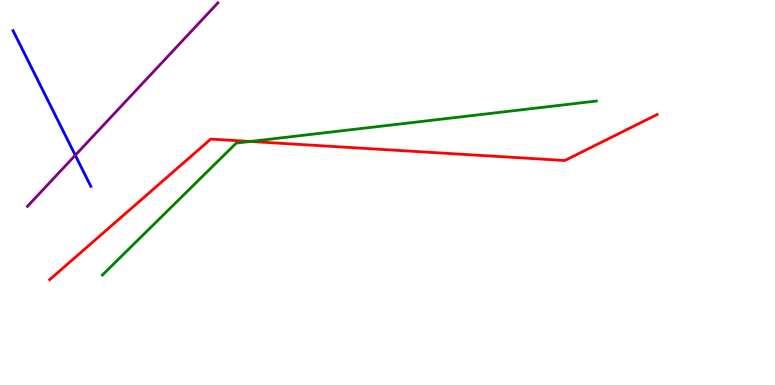[{'lines': ['blue', 'red'], 'intersections': []}, {'lines': ['green', 'red'], 'intersections': [{'x': 3.23, 'y': 6.33}]}, {'lines': ['purple', 'red'], 'intersections': []}, {'lines': ['blue', 'green'], 'intersections': []}, {'lines': ['blue', 'purple'], 'intersections': [{'x': 0.971, 'y': 5.97}]}, {'lines': ['green', 'purple'], 'intersections': []}]